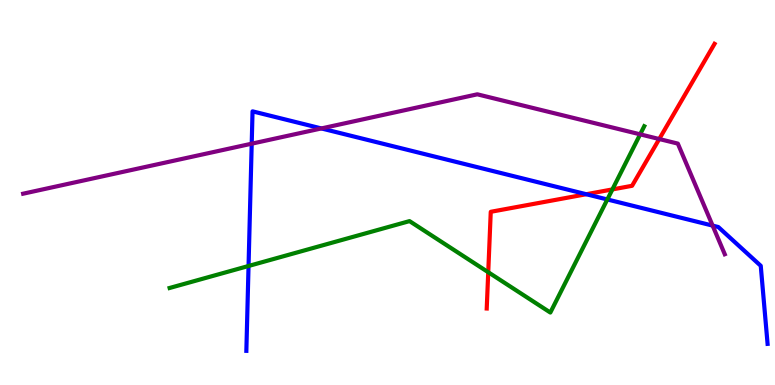[{'lines': ['blue', 'red'], 'intersections': [{'x': 7.56, 'y': 4.96}]}, {'lines': ['green', 'red'], 'intersections': [{'x': 6.3, 'y': 2.93}, {'x': 7.9, 'y': 5.08}]}, {'lines': ['purple', 'red'], 'intersections': [{'x': 8.51, 'y': 6.39}]}, {'lines': ['blue', 'green'], 'intersections': [{'x': 3.21, 'y': 3.09}, {'x': 7.84, 'y': 4.82}]}, {'lines': ['blue', 'purple'], 'intersections': [{'x': 3.25, 'y': 6.27}, {'x': 4.15, 'y': 6.66}, {'x': 9.2, 'y': 4.14}]}, {'lines': ['green', 'purple'], 'intersections': [{'x': 8.26, 'y': 6.51}]}]